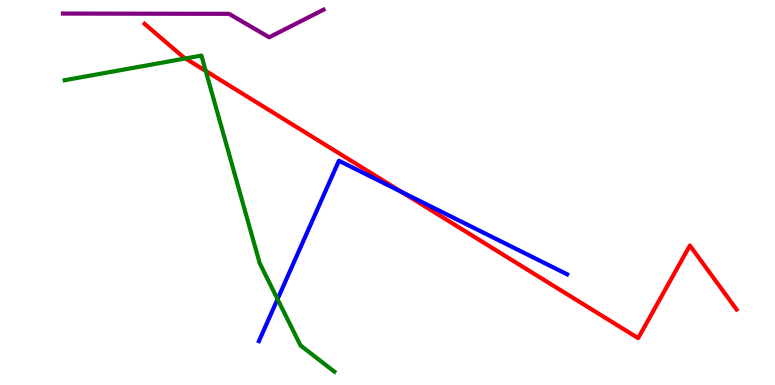[{'lines': ['blue', 'red'], 'intersections': [{'x': 5.18, 'y': 5.01}]}, {'lines': ['green', 'red'], 'intersections': [{'x': 2.39, 'y': 8.48}, {'x': 2.65, 'y': 8.16}]}, {'lines': ['purple', 'red'], 'intersections': []}, {'lines': ['blue', 'green'], 'intersections': [{'x': 3.58, 'y': 2.23}]}, {'lines': ['blue', 'purple'], 'intersections': []}, {'lines': ['green', 'purple'], 'intersections': []}]